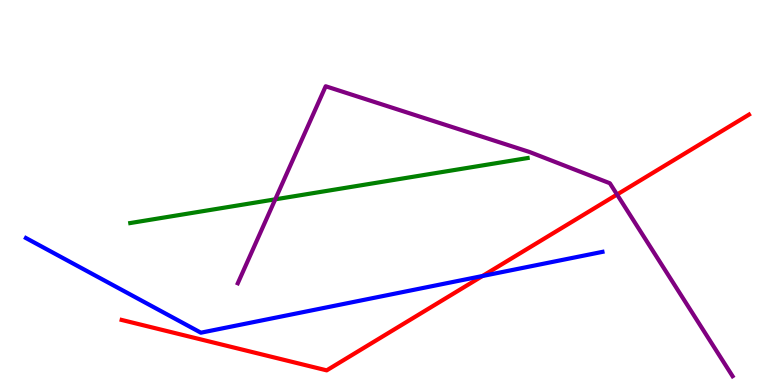[{'lines': ['blue', 'red'], 'intersections': [{'x': 6.23, 'y': 2.83}]}, {'lines': ['green', 'red'], 'intersections': []}, {'lines': ['purple', 'red'], 'intersections': [{'x': 7.96, 'y': 4.95}]}, {'lines': ['blue', 'green'], 'intersections': []}, {'lines': ['blue', 'purple'], 'intersections': []}, {'lines': ['green', 'purple'], 'intersections': [{'x': 3.55, 'y': 4.82}]}]